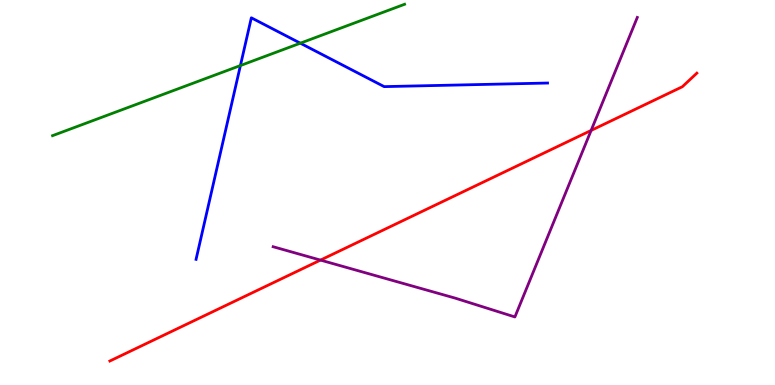[{'lines': ['blue', 'red'], 'intersections': []}, {'lines': ['green', 'red'], 'intersections': []}, {'lines': ['purple', 'red'], 'intersections': [{'x': 4.14, 'y': 3.24}, {'x': 7.63, 'y': 6.61}]}, {'lines': ['blue', 'green'], 'intersections': [{'x': 3.1, 'y': 8.3}, {'x': 3.88, 'y': 8.88}]}, {'lines': ['blue', 'purple'], 'intersections': []}, {'lines': ['green', 'purple'], 'intersections': []}]